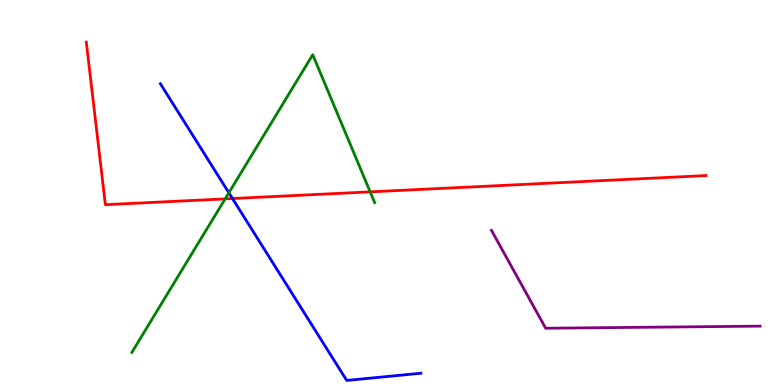[{'lines': ['blue', 'red'], 'intersections': [{'x': 3.0, 'y': 4.84}]}, {'lines': ['green', 'red'], 'intersections': [{'x': 2.91, 'y': 4.83}, {'x': 4.78, 'y': 5.02}]}, {'lines': ['purple', 'red'], 'intersections': []}, {'lines': ['blue', 'green'], 'intersections': [{'x': 2.95, 'y': 4.99}]}, {'lines': ['blue', 'purple'], 'intersections': []}, {'lines': ['green', 'purple'], 'intersections': []}]